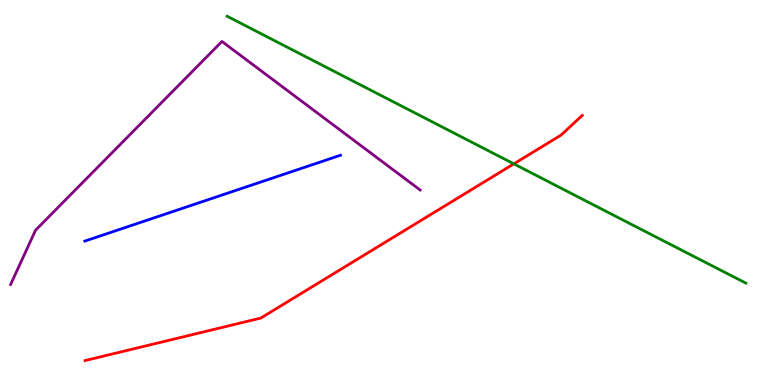[{'lines': ['blue', 'red'], 'intersections': []}, {'lines': ['green', 'red'], 'intersections': [{'x': 6.63, 'y': 5.74}]}, {'lines': ['purple', 'red'], 'intersections': []}, {'lines': ['blue', 'green'], 'intersections': []}, {'lines': ['blue', 'purple'], 'intersections': []}, {'lines': ['green', 'purple'], 'intersections': []}]